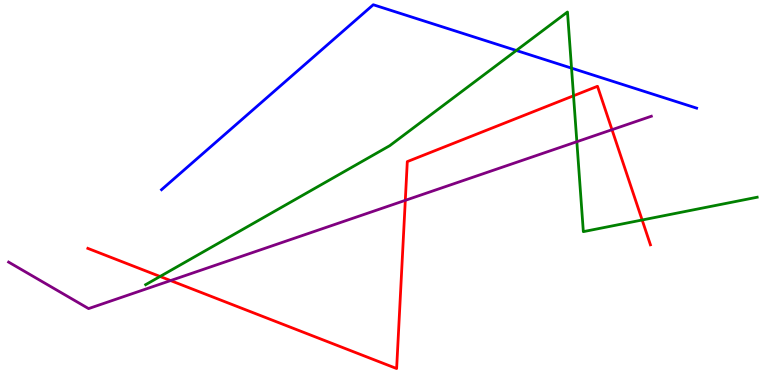[{'lines': ['blue', 'red'], 'intersections': []}, {'lines': ['green', 'red'], 'intersections': [{'x': 2.07, 'y': 2.82}, {'x': 7.4, 'y': 7.51}, {'x': 8.29, 'y': 4.29}]}, {'lines': ['purple', 'red'], 'intersections': [{'x': 2.2, 'y': 2.71}, {'x': 5.23, 'y': 4.8}, {'x': 7.9, 'y': 6.63}]}, {'lines': ['blue', 'green'], 'intersections': [{'x': 6.66, 'y': 8.69}, {'x': 7.37, 'y': 8.23}]}, {'lines': ['blue', 'purple'], 'intersections': []}, {'lines': ['green', 'purple'], 'intersections': [{'x': 7.44, 'y': 6.32}]}]